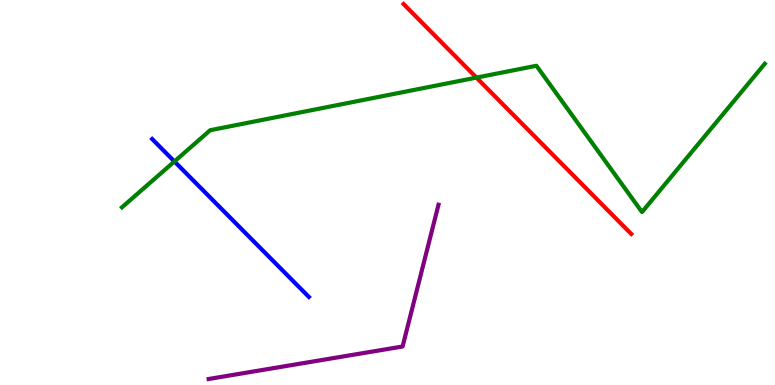[{'lines': ['blue', 'red'], 'intersections': []}, {'lines': ['green', 'red'], 'intersections': [{'x': 6.15, 'y': 7.98}]}, {'lines': ['purple', 'red'], 'intersections': []}, {'lines': ['blue', 'green'], 'intersections': [{'x': 2.25, 'y': 5.81}]}, {'lines': ['blue', 'purple'], 'intersections': []}, {'lines': ['green', 'purple'], 'intersections': []}]